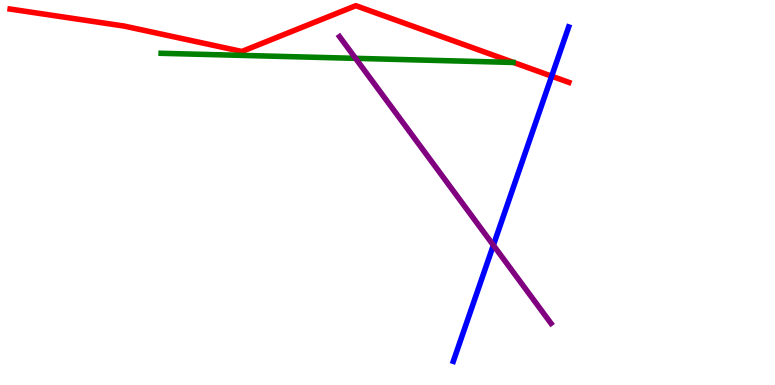[{'lines': ['blue', 'red'], 'intersections': [{'x': 7.12, 'y': 8.02}]}, {'lines': ['green', 'red'], 'intersections': []}, {'lines': ['purple', 'red'], 'intersections': []}, {'lines': ['blue', 'green'], 'intersections': []}, {'lines': ['blue', 'purple'], 'intersections': [{'x': 6.37, 'y': 3.63}]}, {'lines': ['green', 'purple'], 'intersections': [{'x': 4.59, 'y': 8.48}]}]